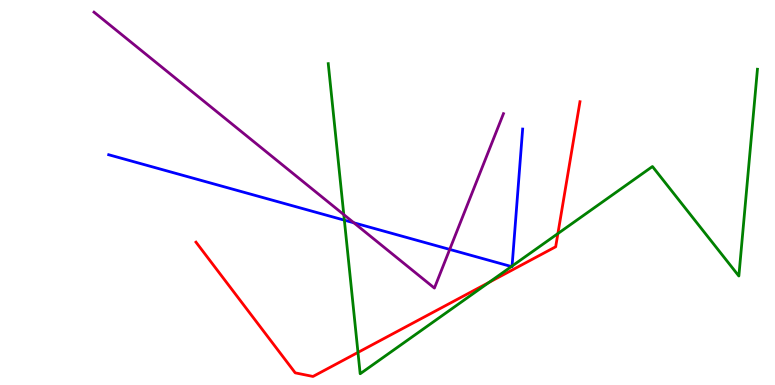[{'lines': ['blue', 'red'], 'intersections': []}, {'lines': ['green', 'red'], 'intersections': [{'x': 4.62, 'y': 0.846}, {'x': 6.31, 'y': 2.67}, {'x': 7.2, 'y': 3.93}]}, {'lines': ['purple', 'red'], 'intersections': []}, {'lines': ['blue', 'green'], 'intersections': [{'x': 4.44, 'y': 4.28}, {'x': 6.6, 'y': 3.08}, {'x': 6.61, 'y': 3.09}]}, {'lines': ['blue', 'purple'], 'intersections': [{'x': 4.57, 'y': 4.21}, {'x': 5.8, 'y': 3.52}]}, {'lines': ['green', 'purple'], 'intersections': [{'x': 4.44, 'y': 4.43}]}]